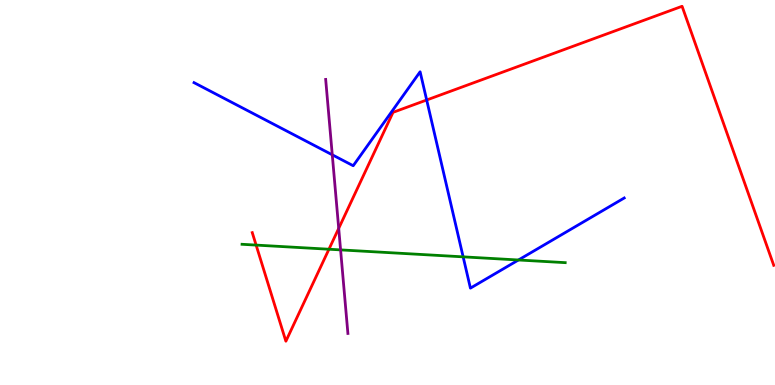[{'lines': ['blue', 'red'], 'intersections': [{'x': 5.51, 'y': 7.4}]}, {'lines': ['green', 'red'], 'intersections': [{'x': 3.3, 'y': 3.63}, {'x': 4.24, 'y': 3.53}]}, {'lines': ['purple', 'red'], 'intersections': [{'x': 4.37, 'y': 4.07}]}, {'lines': ['blue', 'green'], 'intersections': [{'x': 5.98, 'y': 3.33}, {'x': 6.69, 'y': 3.25}]}, {'lines': ['blue', 'purple'], 'intersections': [{'x': 4.29, 'y': 5.98}]}, {'lines': ['green', 'purple'], 'intersections': [{'x': 4.39, 'y': 3.51}]}]